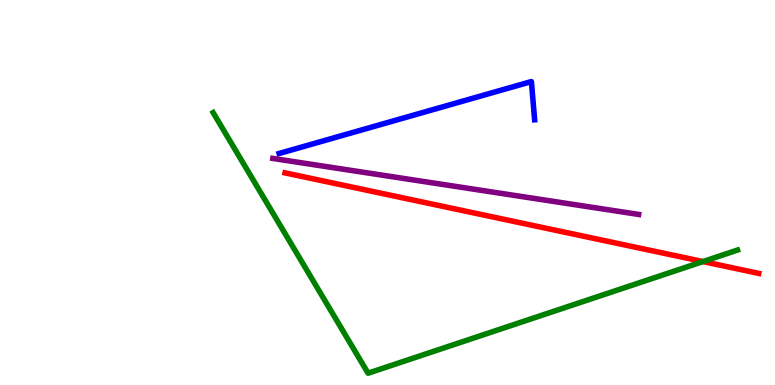[{'lines': ['blue', 'red'], 'intersections': []}, {'lines': ['green', 'red'], 'intersections': [{'x': 9.07, 'y': 3.21}]}, {'lines': ['purple', 'red'], 'intersections': []}, {'lines': ['blue', 'green'], 'intersections': []}, {'lines': ['blue', 'purple'], 'intersections': []}, {'lines': ['green', 'purple'], 'intersections': []}]